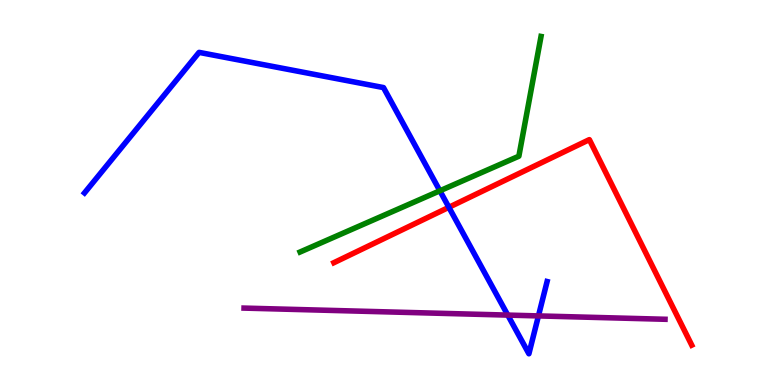[{'lines': ['blue', 'red'], 'intersections': [{'x': 5.79, 'y': 4.62}]}, {'lines': ['green', 'red'], 'intersections': []}, {'lines': ['purple', 'red'], 'intersections': []}, {'lines': ['blue', 'green'], 'intersections': [{'x': 5.68, 'y': 5.04}]}, {'lines': ['blue', 'purple'], 'intersections': [{'x': 6.55, 'y': 1.82}, {'x': 6.95, 'y': 1.79}]}, {'lines': ['green', 'purple'], 'intersections': []}]